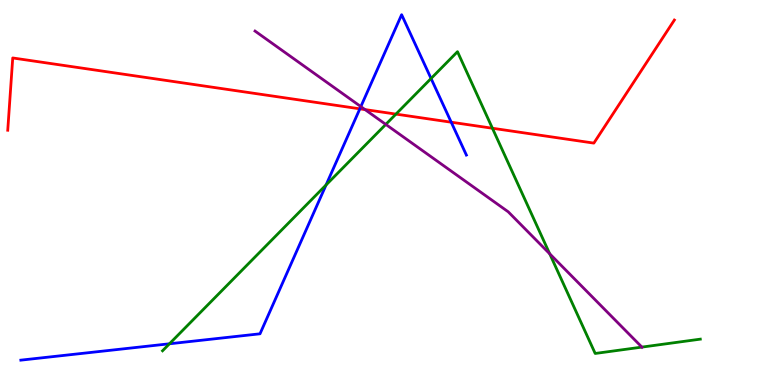[{'lines': ['blue', 'red'], 'intersections': [{'x': 4.64, 'y': 7.17}, {'x': 5.82, 'y': 6.83}]}, {'lines': ['green', 'red'], 'intersections': [{'x': 5.11, 'y': 7.04}, {'x': 6.35, 'y': 6.67}]}, {'lines': ['purple', 'red'], 'intersections': [{'x': 4.71, 'y': 7.15}]}, {'lines': ['blue', 'green'], 'intersections': [{'x': 2.19, 'y': 1.07}, {'x': 4.21, 'y': 5.2}, {'x': 5.56, 'y': 7.96}]}, {'lines': ['blue', 'purple'], 'intersections': [{'x': 4.66, 'y': 7.23}]}, {'lines': ['green', 'purple'], 'intersections': [{'x': 4.98, 'y': 6.77}, {'x': 7.09, 'y': 3.41}, {'x': 8.28, 'y': 0.984}]}]